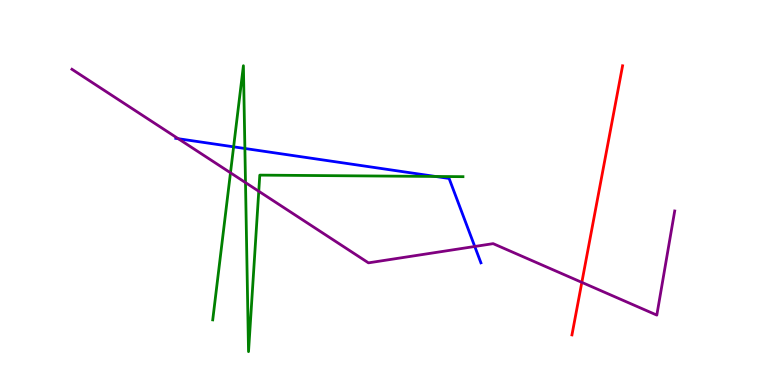[{'lines': ['blue', 'red'], 'intersections': []}, {'lines': ['green', 'red'], 'intersections': []}, {'lines': ['purple', 'red'], 'intersections': [{'x': 7.51, 'y': 2.67}]}, {'lines': ['blue', 'green'], 'intersections': [{'x': 3.01, 'y': 6.19}, {'x': 3.16, 'y': 6.14}, {'x': 5.62, 'y': 5.42}]}, {'lines': ['blue', 'purple'], 'intersections': [{'x': 2.3, 'y': 6.4}, {'x': 6.13, 'y': 3.6}]}, {'lines': ['green', 'purple'], 'intersections': [{'x': 2.97, 'y': 5.51}, {'x': 3.17, 'y': 5.26}, {'x': 3.34, 'y': 5.03}]}]